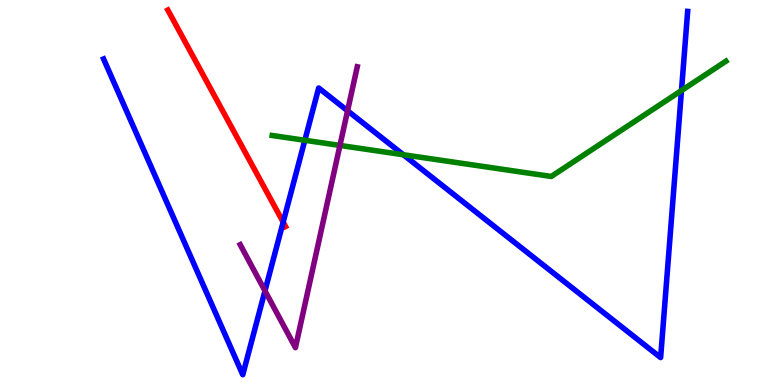[{'lines': ['blue', 'red'], 'intersections': [{'x': 3.65, 'y': 4.23}]}, {'lines': ['green', 'red'], 'intersections': []}, {'lines': ['purple', 'red'], 'intersections': []}, {'lines': ['blue', 'green'], 'intersections': [{'x': 3.93, 'y': 6.36}, {'x': 5.2, 'y': 5.98}, {'x': 8.79, 'y': 7.65}]}, {'lines': ['blue', 'purple'], 'intersections': [{'x': 3.42, 'y': 2.45}, {'x': 4.48, 'y': 7.12}]}, {'lines': ['green', 'purple'], 'intersections': [{'x': 4.39, 'y': 6.22}]}]